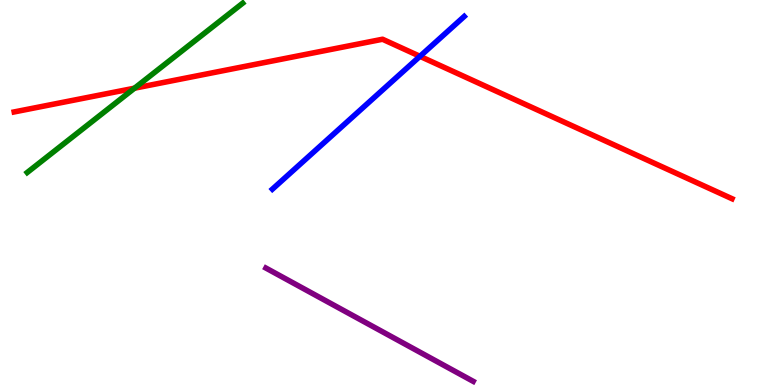[{'lines': ['blue', 'red'], 'intersections': [{'x': 5.42, 'y': 8.54}]}, {'lines': ['green', 'red'], 'intersections': [{'x': 1.74, 'y': 7.71}]}, {'lines': ['purple', 'red'], 'intersections': []}, {'lines': ['blue', 'green'], 'intersections': []}, {'lines': ['blue', 'purple'], 'intersections': []}, {'lines': ['green', 'purple'], 'intersections': []}]